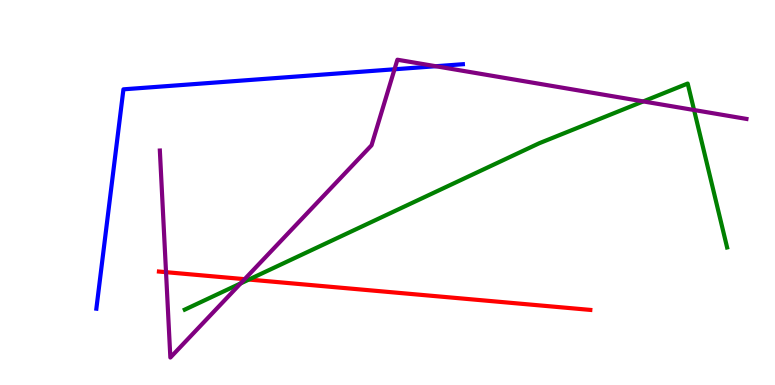[{'lines': ['blue', 'red'], 'intersections': []}, {'lines': ['green', 'red'], 'intersections': [{'x': 3.21, 'y': 2.74}]}, {'lines': ['purple', 'red'], 'intersections': [{'x': 2.14, 'y': 2.93}, {'x': 3.16, 'y': 2.75}]}, {'lines': ['blue', 'green'], 'intersections': []}, {'lines': ['blue', 'purple'], 'intersections': [{'x': 5.09, 'y': 8.2}, {'x': 5.62, 'y': 8.28}]}, {'lines': ['green', 'purple'], 'intersections': [{'x': 3.1, 'y': 2.64}, {'x': 8.3, 'y': 7.37}, {'x': 8.96, 'y': 7.14}]}]